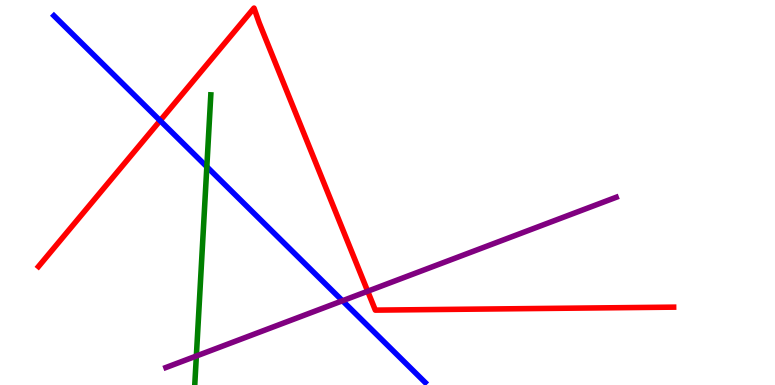[{'lines': ['blue', 'red'], 'intersections': [{'x': 2.07, 'y': 6.87}]}, {'lines': ['green', 'red'], 'intersections': []}, {'lines': ['purple', 'red'], 'intersections': [{'x': 4.74, 'y': 2.44}]}, {'lines': ['blue', 'green'], 'intersections': [{'x': 2.67, 'y': 5.67}]}, {'lines': ['blue', 'purple'], 'intersections': [{'x': 4.42, 'y': 2.19}]}, {'lines': ['green', 'purple'], 'intersections': [{'x': 2.53, 'y': 0.753}]}]